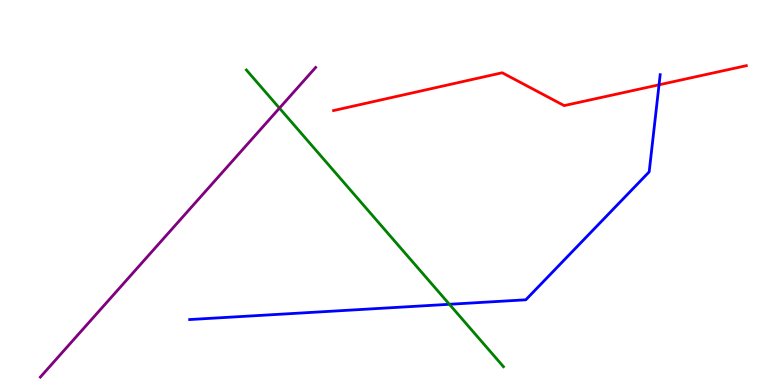[{'lines': ['blue', 'red'], 'intersections': [{'x': 8.5, 'y': 7.8}]}, {'lines': ['green', 'red'], 'intersections': []}, {'lines': ['purple', 'red'], 'intersections': []}, {'lines': ['blue', 'green'], 'intersections': [{'x': 5.8, 'y': 2.1}]}, {'lines': ['blue', 'purple'], 'intersections': []}, {'lines': ['green', 'purple'], 'intersections': [{'x': 3.61, 'y': 7.19}]}]